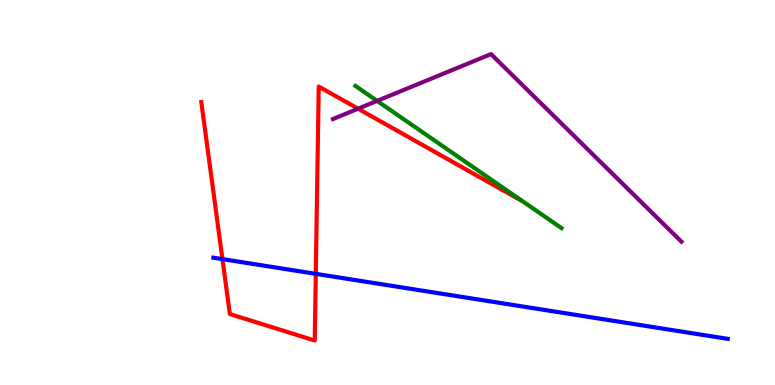[{'lines': ['blue', 'red'], 'intersections': [{'x': 2.87, 'y': 3.27}, {'x': 4.07, 'y': 2.89}]}, {'lines': ['green', 'red'], 'intersections': []}, {'lines': ['purple', 'red'], 'intersections': [{'x': 4.62, 'y': 7.18}]}, {'lines': ['blue', 'green'], 'intersections': []}, {'lines': ['blue', 'purple'], 'intersections': []}, {'lines': ['green', 'purple'], 'intersections': [{'x': 4.87, 'y': 7.38}]}]